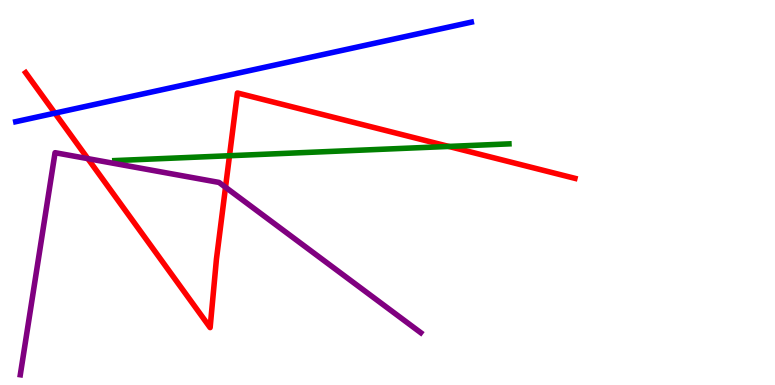[{'lines': ['blue', 'red'], 'intersections': [{'x': 0.709, 'y': 7.06}]}, {'lines': ['green', 'red'], 'intersections': [{'x': 2.96, 'y': 5.96}, {'x': 5.79, 'y': 6.2}]}, {'lines': ['purple', 'red'], 'intersections': [{'x': 1.13, 'y': 5.88}, {'x': 2.91, 'y': 5.14}]}, {'lines': ['blue', 'green'], 'intersections': []}, {'lines': ['blue', 'purple'], 'intersections': []}, {'lines': ['green', 'purple'], 'intersections': []}]